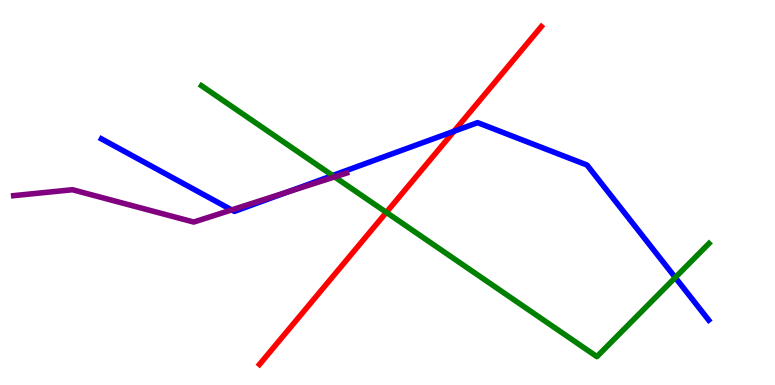[{'lines': ['blue', 'red'], 'intersections': [{'x': 5.86, 'y': 6.59}]}, {'lines': ['green', 'red'], 'intersections': [{'x': 4.99, 'y': 4.48}]}, {'lines': ['purple', 'red'], 'intersections': []}, {'lines': ['blue', 'green'], 'intersections': [{'x': 4.29, 'y': 5.44}, {'x': 8.71, 'y': 2.79}]}, {'lines': ['blue', 'purple'], 'intersections': [{'x': 2.99, 'y': 4.55}, {'x': 3.71, 'y': 5.01}]}, {'lines': ['green', 'purple'], 'intersections': [{'x': 4.32, 'y': 5.4}]}]